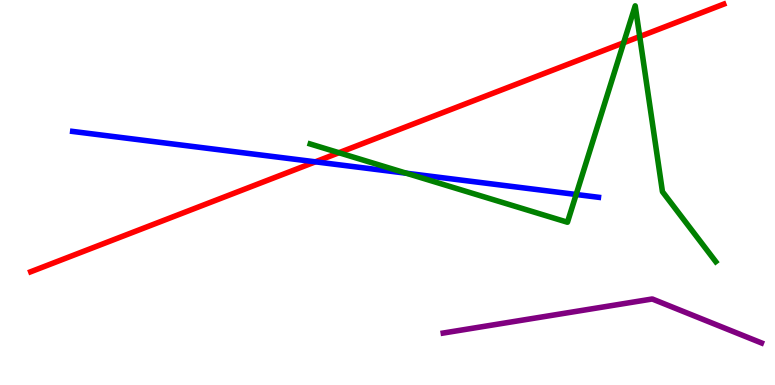[{'lines': ['blue', 'red'], 'intersections': [{'x': 4.07, 'y': 5.8}]}, {'lines': ['green', 'red'], 'intersections': [{'x': 4.37, 'y': 6.03}, {'x': 8.05, 'y': 8.89}, {'x': 8.25, 'y': 9.05}]}, {'lines': ['purple', 'red'], 'intersections': []}, {'lines': ['blue', 'green'], 'intersections': [{'x': 5.24, 'y': 5.5}, {'x': 7.43, 'y': 4.95}]}, {'lines': ['blue', 'purple'], 'intersections': []}, {'lines': ['green', 'purple'], 'intersections': []}]